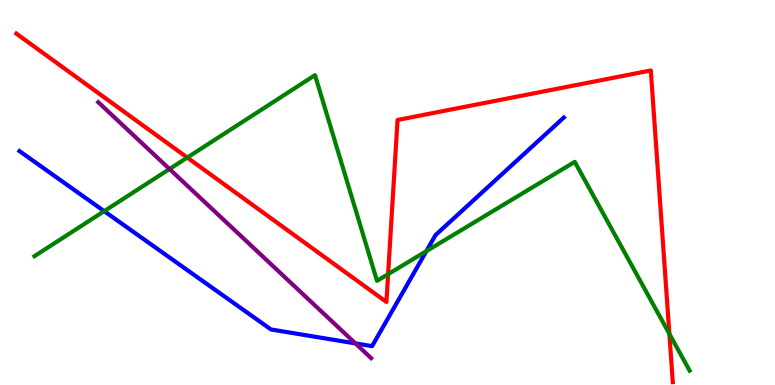[{'lines': ['blue', 'red'], 'intersections': []}, {'lines': ['green', 'red'], 'intersections': [{'x': 2.42, 'y': 5.91}, {'x': 5.01, 'y': 2.88}, {'x': 8.64, 'y': 1.33}]}, {'lines': ['purple', 'red'], 'intersections': []}, {'lines': ['blue', 'green'], 'intersections': [{'x': 1.34, 'y': 4.52}, {'x': 5.5, 'y': 3.48}]}, {'lines': ['blue', 'purple'], 'intersections': [{'x': 4.59, 'y': 1.08}]}, {'lines': ['green', 'purple'], 'intersections': [{'x': 2.19, 'y': 5.61}]}]